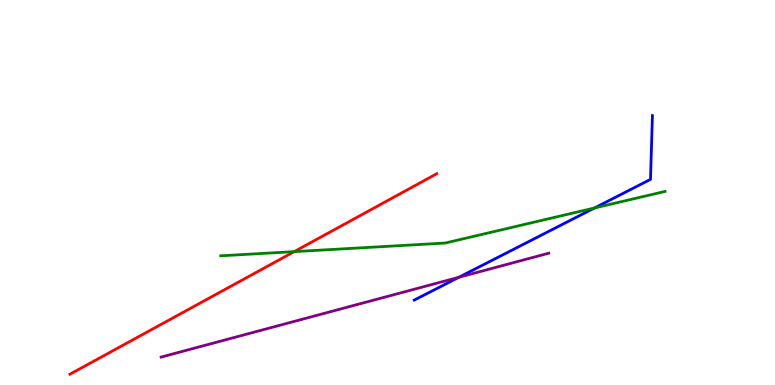[{'lines': ['blue', 'red'], 'intersections': []}, {'lines': ['green', 'red'], 'intersections': [{'x': 3.8, 'y': 3.46}]}, {'lines': ['purple', 'red'], 'intersections': []}, {'lines': ['blue', 'green'], 'intersections': [{'x': 7.67, 'y': 4.6}]}, {'lines': ['blue', 'purple'], 'intersections': [{'x': 5.92, 'y': 2.8}]}, {'lines': ['green', 'purple'], 'intersections': []}]